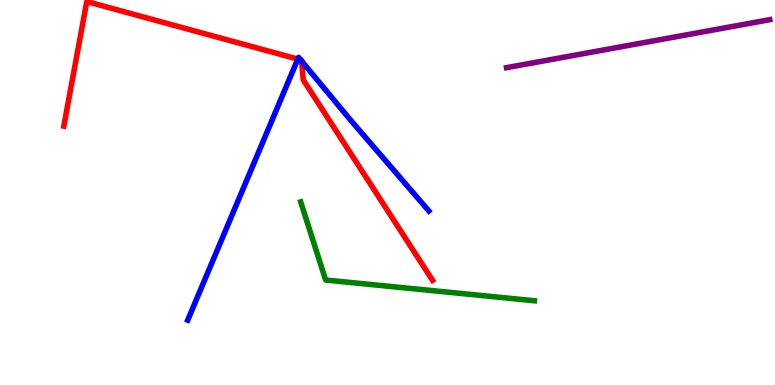[{'lines': ['blue', 'red'], 'intersections': [{'x': 3.84, 'y': 8.46}, {'x': 3.88, 'y': 8.45}, {'x': 3.89, 'y': 8.41}]}, {'lines': ['green', 'red'], 'intersections': []}, {'lines': ['purple', 'red'], 'intersections': []}, {'lines': ['blue', 'green'], 'intersections': []}, {'lines': ['blue', 'purple'], 'intersections': []}, {'lines': ['green', 'purple'], 'intersections': []}]